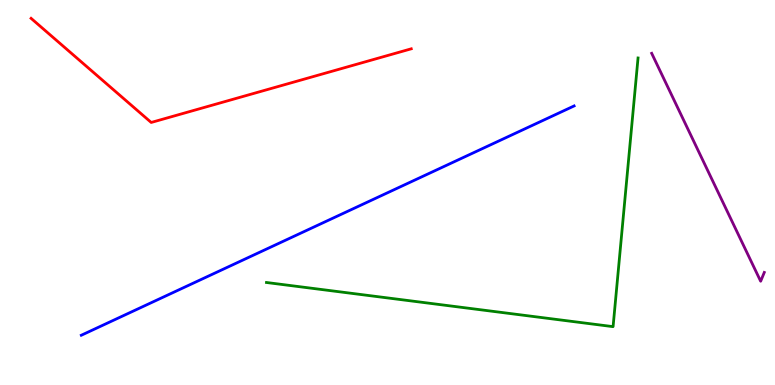[{'lines': ['blue', 'red'], 'intersections': []}, {'lines': ['green', 'red'], 'intersections': []}, {'lines': ['purple', 'red'], 'intersections': []}, {'lines': ['blue', 'green'], 'intersections': []}, {'lines': ['blue', 'purple'], 'intersections': []}, {'lines': ['green', 'purple'], 'intersections': []}]